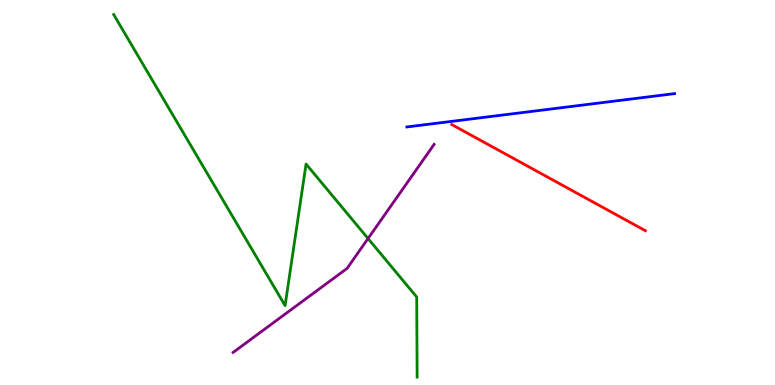[{'lines': ['blue', 'red'], 'intersections': []}, {'lines': ['green', 'red'], 'intersections': []}, {'lines': ['purple', 'red'], 'intersections': []}, {'lines': ['blue', 'green'], 'intersections': []}, {'lines': ['blue', 'purple'], 'intersections': []}, {'lines': ['green', 'purple'], 'intersections': [{'x': 4.75, 'y': 3.8}]}]